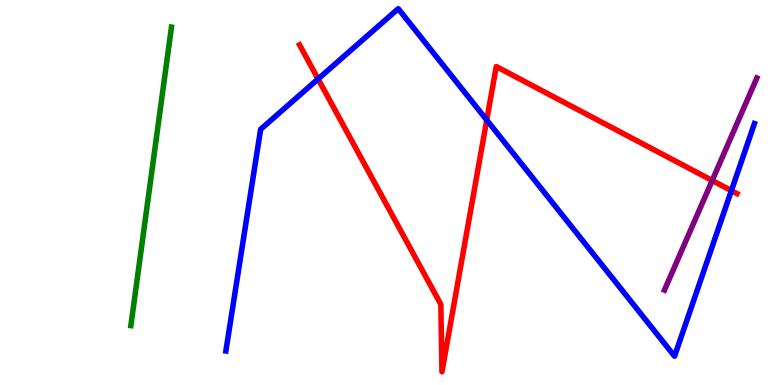[{'lines': ['blue', 'red'], 'intersections': [{'x': 4.1, 'y': 7.95}, {'x': 6.28, 'y': 6.88}, {'x': 9.44, 'y': 5.05}]}, {'lines': ['green', 'red'], 'intersections': []}, {'lines': ['purple', 'red'], 'intersections': [{'x': 9.19, 'y': 5.31}]}, {'lines': ['blue', 'green'], 'intersections': []}, {'lines': ['blue', 'purple'], 'intersections': []}, {'lines': ['green', 'purple'], 'intersections': []}]